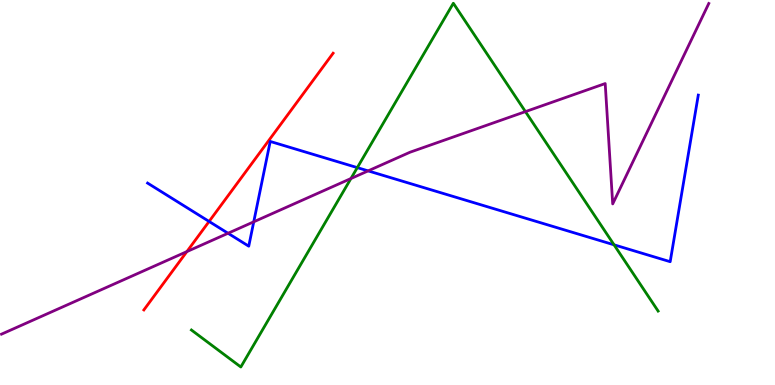[{'lines': ['blue', 'red'], 'intersections': [{'x': 2.7, 'y': 4.25}]}, {'lines': ['green', 'red'], 'intersections': []}, {'lines': ['purple', 'red'], 'intersections': [{'x': 2.41, 'y': 3.46}]}, {'lines': ['blue', 'green'], 'intersections': [{'x': 4.61, 'y': 5.65}, {'x': 7.92, 'y': 3.64}]}, {'lines': ['blue', 'purple'], 'intersections': [{'x': 2.94, 'y': 3.94}, {'x': 3.27, 'y': 4.24}, {'x': 4.75, 'y': 5.56}]}, {'lines': ['green', 'purple'], 'intersections': [{'x': 4.53, 'y': 5.36}, {'x': 6.78, 'y': 7.1}]}]